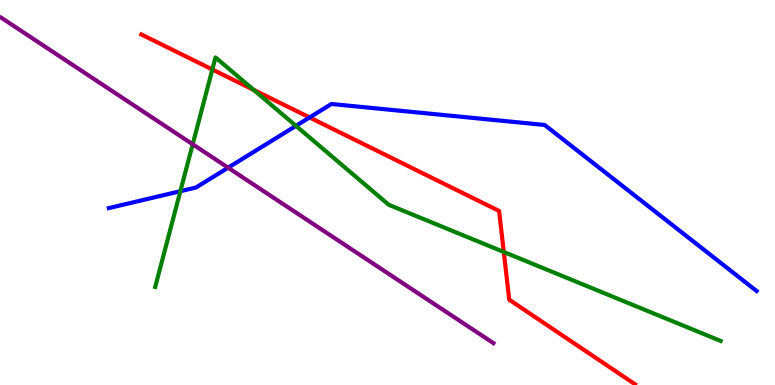[{'lines': ['blue', 'red'], 'intersections': [{'x': 3.99, 'y': 6.95}]}, {'lines': ['green', 'red'], 'intersections': [{'x': 2.74, 'y': 8.2}, {'x': 3.27, 'y': 7.67}, {'x': 6.5, 'y': 3.46}]}, {'lines': ['purple', 'red'], 'intersections': []}, {'lines': ['blue', 'green'], 'intersections': [{'x': 2.33, 'y': 5.03}, {'x': 3.82, 'y': 6.73}]}, {'lines': ['blue', 'purple'], 'intersections': [{'x': 2.94, 'y': 5.64}]}, {'lines': ['green', 'purple'], 'intersections': [{'x': 2.49, 'y': 6.25}]}]